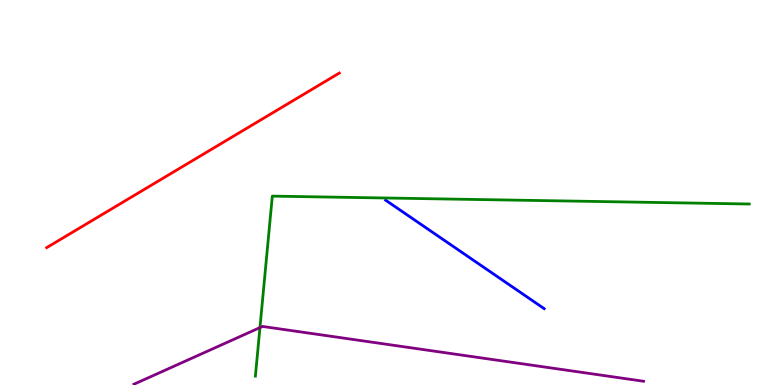[{'lines': ['blue', 'red'], 'intersections': []}, {'lines': ['green', 'red'], 'intersections': []}, {'lines': ['purple', 'red'], 'intersections': []}, {'lines': ['blue', 'green'], 'intersections': []}, {'lines': ['blue', 'purple'], 'intersections': []}, {'lines': ['green', 'purple'], 'intersections': [{'x': 3.35, 'y': 1.49}]}]